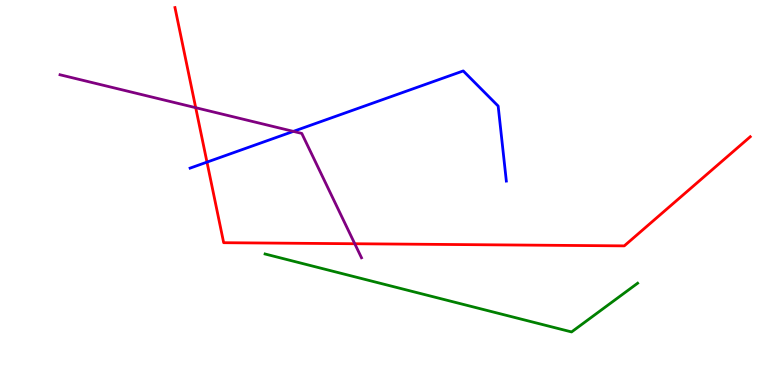[{'lines': ['blue', 'red'], 'intersections': [{'x': 2.67, 'y': 5.79}]}, {'lines': ['green', 'red'], 'intersections': []}, {'lines': ['purple', 'red'], 'intersections': [{'x': 2.53, 'y': 7.2}, {'x': 4.58, 'y': 3.67}]}, {'lines': ['blue', 'green'], 'intersections': []}, {'lines': ['blue', 'purple'], 'intersections': [{'x': 3.79, 'y': 6.59}]}, {'lines': ['green', 'purple'], 'intersections': []}]